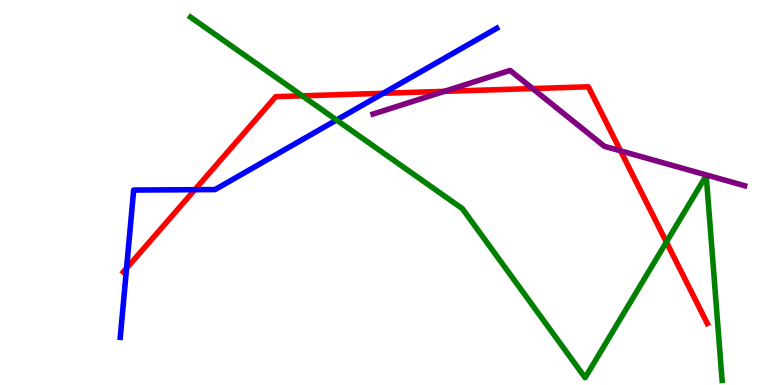[{'lines': ['blue', 'red'], 'intersections': [{'x': 1.63, 'y': 3.03}, {'x': 2.51, 'y': 5.07}, {'x': 4.95, 'y': 7.58}]}, {'lines': ['green', 'red'], 'intersections': [{'x': 3.9, 'y': 7.51}, {'x': 8.6, 'y': 3.71}]}, {'lines': ['purple', 'red'], 'intersections': [{'x': 5.73, 'y': 7.63}, {'x': 6.87, 'y': 7.7}, {'x': 8.01, 'y': 6.08}]}, {'lines': ['blue', 'green'], 'intersections': [{'x': 4.34, 'y': 6.88}]}, {'lines': ['blue', 'purple'], 'intersections': []}, {'lines': ['green', 'purple'], 'intersections': []}]